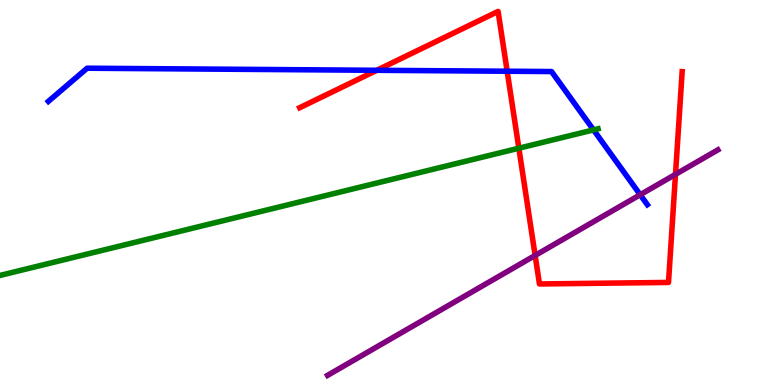[{'lines': ['blue', 'red'], 'intersections': [{'x': 4.86, 'y': 8.17}, {'x': 6.54, 'y': 8.15}]}, {'lines': ['green', 'red'], 'intersections': [{'x': 6.69, 'y': 6.15}]}, {'lines': ['purple', 'red'], 'intersections': [{'x': 6.9, 'y': 3.37}, {'x': 8.72, 'y': 5.47}]}, {'lines': ['blue', 'green'], 'intersections': [{'x': 7.66, 'y': 6.63}]}, {'lines': ['blue', 'purple'], 'intersections': [{'x': 8.26, 'y': 4.94}]}, {'lines': ['green', 'purple'], 'intersections': []}]